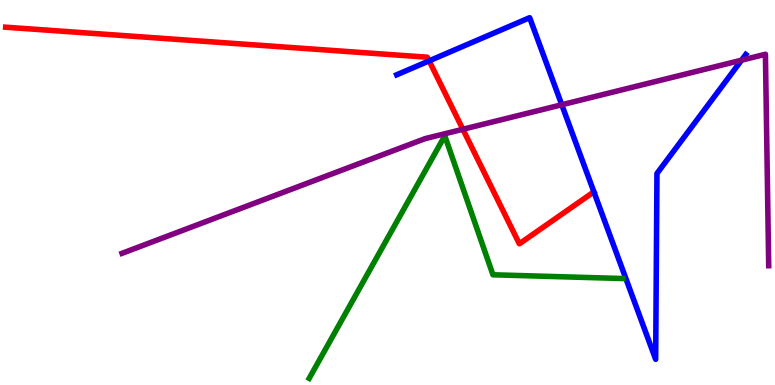[{'lines': ['blue', 'red'], 'intersections': [{'x': 5.54, 'y': 8.42}]}, {'lines': ['green', 'red'], 'intersections': []}, {'lines': ['purple', 'red'], 'intersections': [{'x': 5.97, 'y': 6.64}]}, {'lines': ['blue', 'green'], 'intersections': []}, {'lines': ['blue', 'purple'], 'intersections': [{'x': 7.25, 'y': 7.28}, {'x': 9.57, 'y': 8.44}]}, {'lines': ['green', 'purple'], 'intersections': []}]